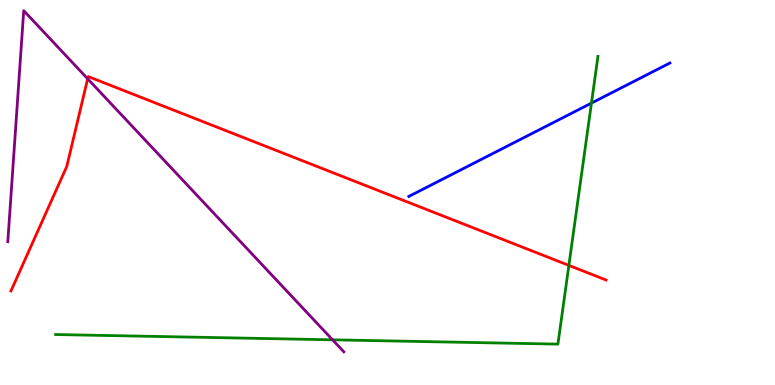[{'lines': ['blue', 'red'], 'intersections': []}, {'lines': ['green', 'red'], 'intersections': [{'x': 7.34, 'y': 3.11}]}, {'lines': ['purple', 'red'], 'intersections': [{'x': 1.13, 'y': 7.95}]}, {'lines': ['blue', 'green'], 'intersections': [{'x': 7.63, 'y': 7.32}]}, {'lines': ['blue', 'purple'], 'intersections': []}, {'lines': ['green', 'purple'], 'intersections': [{'x': 4.29, 'y': 1.17}]}]